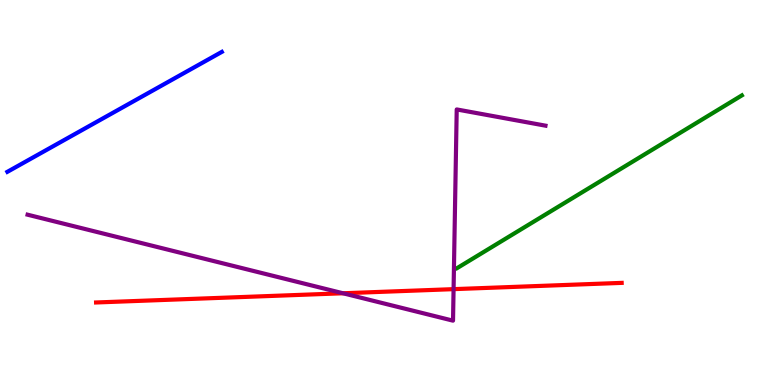[{'lines': ['blue', 'red'], 'intersections': []}, {'lines': ['green', 'red'], 'intersections': []}, {'lines': ['purple', 'red'], 'intersections': [{'x': 4.43, 'y': 2.38}, {'x': 5.85, 'y': 2.49}]}, {'lines': ['blue', 'green'], 'intersections': []}, {'lines': ['blue', 'purple'], 'intersections': []}, {'lines': ['green', 'purple'], 'intersections': []}]